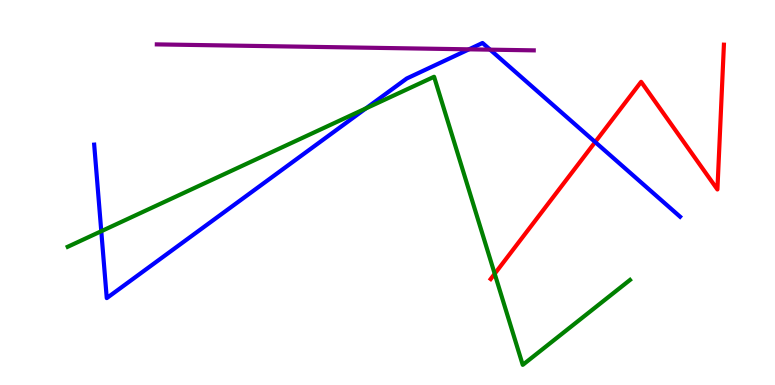[{'lines': ['blue', 'red'], 'intersections': [{'x': 7.68, 'y': 6.31}]}, {'lines': ['green', 'red'], 'intersections': [{'x': 6.38, 'y': 2.89}]}, {'lines': ['purple', 'red'], 'intersections': []}, {'lines': ['blue', 'green'], 'intersections': [{'x': 1.31, 'y': 3.99}, {'x': 4.72, 'y': 7.18}]}, {'lines': ['blue', 'purple'], 'intersections': [{'x': 6.05, 'y': 8.72}, {'x': 6.32, 'y': 8.71}]}, {'lines': ['green', 'purple'], 'intersections': []}]